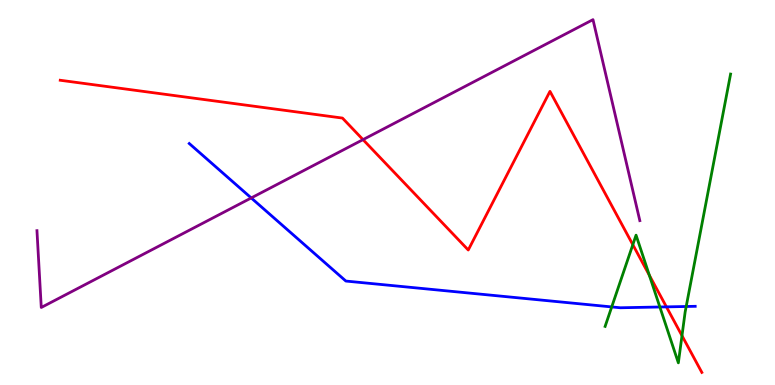[{'lines': ['blue', 'red'], 'intersections': [{'x': 8.6, 'y': 2.03}]}, {'lines': ['green', 'red'], 'intersections': [{'x': 8.17, 'y': 3.64}, {'x': 8.38, 'y': 2.85}, {'x': 8.8, 'y': 1.28}]}, {'lines': ['purple', 'red'], 'intersections': [{'x': 4.68, 'y': 6.37}]}, {'lines': ['blue', 'green'], 'intersections': [{'x': 7.89, 'y': 2.03}, {'x': 8.51, 'y': 2.03}, {'x': 8.85, 'y': 2.04}]}, {'lines': ['blue', 'purple'], 'intersections': [{'x': 3.24, 'y': 4.86}]}, {'lines': ['green', 'purple'], 'intersections': []}]